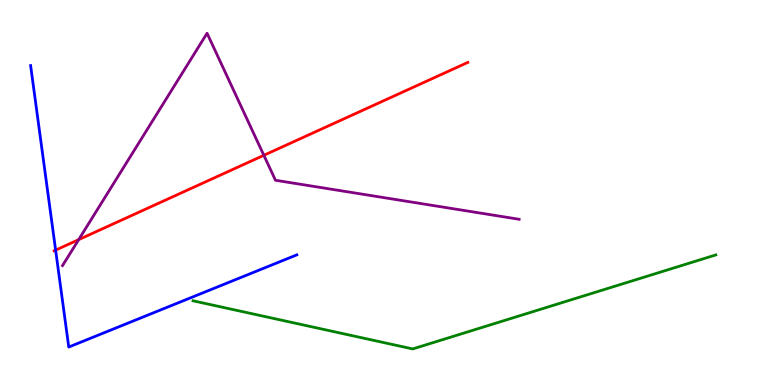[{'lines': ['blue', 'red'], 'intersections': [{'x': 0.718, 'y': 3.5}]}, {'lines': ['green', 'red'], 'intersections': []}, {'lines': ['purple', 'red'], 'intersections': [{'x': 1.02, 'y': 3.78}, {'x': 3.4, 'y': 5.97}]}, {'lines': ['blue', 'green'], 'intersections': []}, {'lines': ['blue', 'purple'], 'intersections': []}, {'lines': ['green', 'purple'], 'intersections': []}]